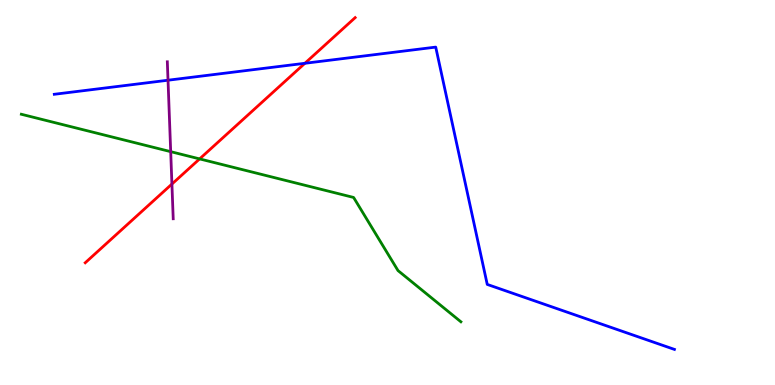[{'lines': ['blue', 'red'], 'intersections': [{'x': 3.93, 'y': 8.36}]}, {'lines': ['green', 'red'], 'intersections': [{'x': 2.58, 'y': 5.87}]}, {'lines': ['purple', 'red'], 'intersections': [{'x': 2.22, 'y': 5.22}]}, {'lines': ['blue', 'green'], 'intersections': []}, {'lines': ['blue', 'purple'], 'intersections': [{'x': 2.17, 'y': 7.92}]}, {'lines': ['green', 'purple'], 'intersections': [{'x': 2.2, 'y': 6.06}]}]